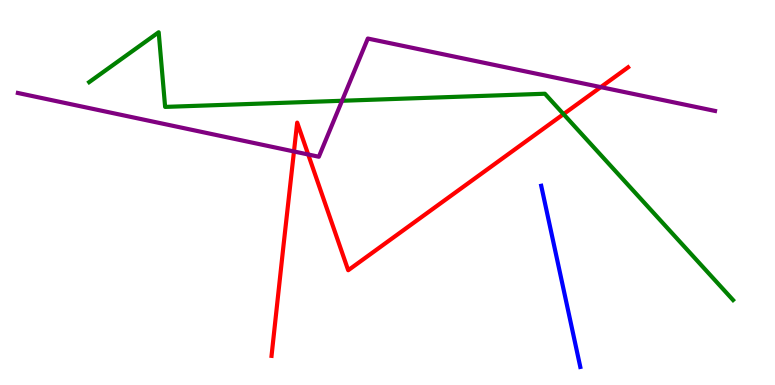[{'lines': ['blue', 'red'], 'intersections': []}, {'lines': ['green', 'red'], 'intersections': [{'x': 7.27, 'y': 7.04}]}, {'lines': ['purple', 'red'], 'intersections': [{'x': 3.79, 'y': 6.07}, {'x': 3.98, 'y': 5.99}, {'x': 7.75, 'y': 7.74}]}, {'lines': ['blue', 'green'], 'intersections': []}, {'lines': ['blue', 'purple'], 'intersections': []}, {'lines': ['green', 'purple'], 'intersections': [{'x': 4.41, 'y': 7.38}]}]